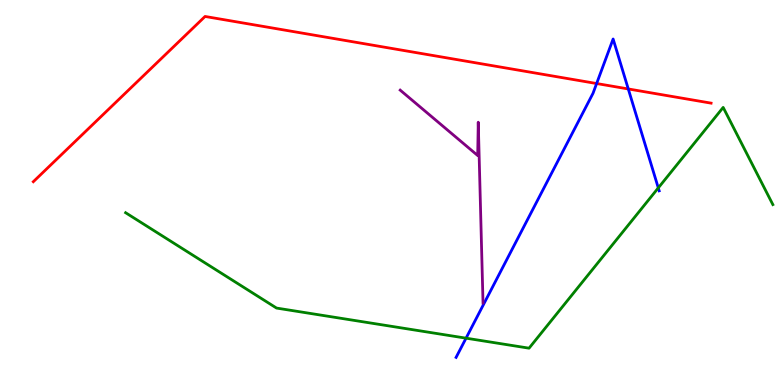[{'lines': ['blue', 'red'], 'intersections': [{'x': 7.7, 'y': 7.83}, {'x': 8.11, 'y': 7.69}]}, {'lines': ['green', 'red'], 'intersections': []}, {'lines': ['purple', 'red'], 'intersections': []}, {'lines': ['blue', 'green'], 'intersections': [{'x': 6.01, 'y': 1.22}, {'x': 8.49, 'y': 5.12}]}, {'lines': ['blue', 'purple'], 'intersections': []}, {'lines': ['green', 'purple'], 'intersections': []}]